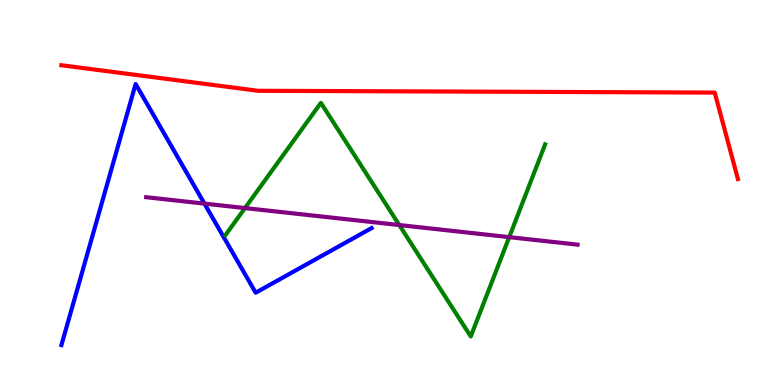[{'lines': ['blue', 'red'], 'intersections': []}, {'lines': ['green', 'red'], 'intersections': []}, {'lines': ['purple', 'red'], 'intersections': []}, {'lines': ['blue', 'green'], 'intersections': []}, {'lines': ['blue', 'purple'], 'intersections': [{'x': 2.64, 'y': 4.71}]}, {'lines': ['green', 'purple'], 'intersections': [{'x': 3.16, 'y': 4.6}, {'x': 5.15, 'y': 4.15}, {'x': 6.57, 'y': 3.84}]}]